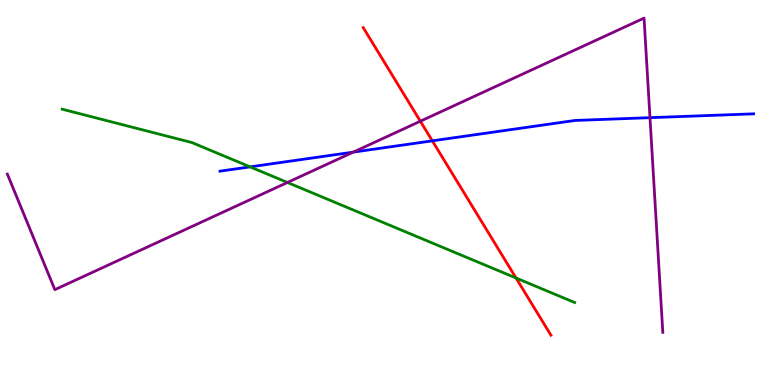[{'lines': ['blue', 'red'], 'intersections': [{'x': 5.58, 'y': 6.34}]}, {'lines': ['green', 'red'], 'intersections': [{'x': 6.66, 'y': 2.78}]}, {'lines': ['purple', 'red'], 'intersections': [{'x': 5.42, 'y': 6.85}]}, {'lines': ['blue', 'green'], 'intersections': [{'x': 3.23, 'y': 5.67}]}, {'lines': ['blue', 'purple'], 'intersections': [{'x': 4.56, 'y': 6.05}, {'x': 8.39, 'y': 6.94}]}, {'lines': ['green', 'purple'], 'intersections': [{'x': 3.71, 'y': 5.26}]}]